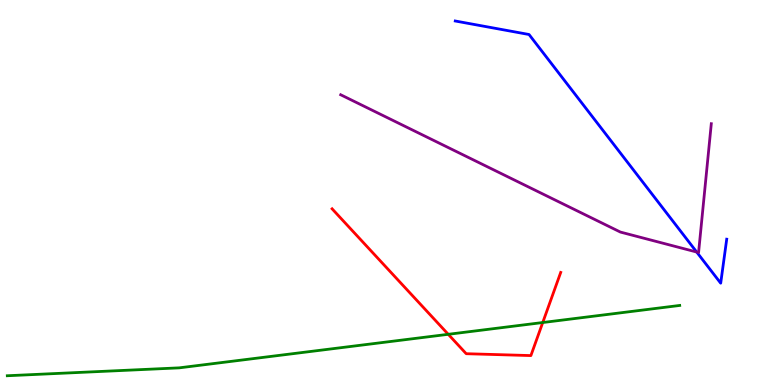[{'lines': ['blue', 'red'], 'intersections': []}, {'lines': ['green', 'red'], 'intersections': [{'x': 5.78, 'y': 1.32}, {'x': 7.0, 'y': 1.62}]}, {'lines': ['purple', 'red'], 'intersections': []}, {'lines': ['blue', 'green'], 'intersections': []}, {'lines': ['blue', 'purple'], 'intersections': [{'x': 8.99, 'y': 3.45}]}, {'lines': ['green', 'purple'], 'intersections': []}]